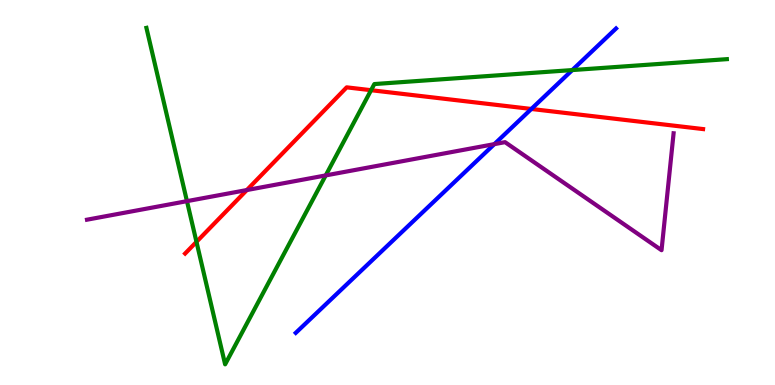[{'lines': ['blue', 'red'], 'intersections': [{'x': 6.86, 'y': 7.17}]}, {'lines': ['green', 'red'], 'intersections': [{'x': 2.54, 'y': 3.72}, {'x': 4.79, 'y': 7.66}]}, {'lines': ['purple', 'red'], 'intersections': [{'x': 3.19, 'y': 5.06}]}, {'lines': ['blue', 'green'], 'intersections': [{'x': 7.38, 'y': 8.18}]}, {'lines': ['blue', 'purple'], 'intersections': [{'x': 6.38, 'y': 6.26}]}, {'lines': ['green', 'purple'], 'intersections': [{'x': 2.41, 'y': 4.78}, {'x': 4.2, 'y': 5.44}]}]